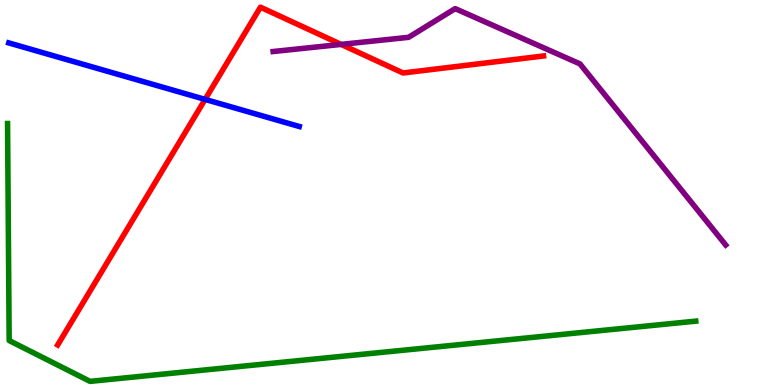[{'lines': ['blue', 'red'], 'intersections': [{'x': 2.65, 'y': 7.42}]}, {'lines': ['green', 'red'], 'intersections': []}, {'lines': ['purple', 'red'], 'intersections': [{'x': 4.4, 'y': 8.85}]}, {'lines': ['blue', 'green'], 'intersections': []}, {'lines': ['blue', 'purple'], 'intersections': []}, {'lines': ['green', 'purple'], 'intersections': []}]